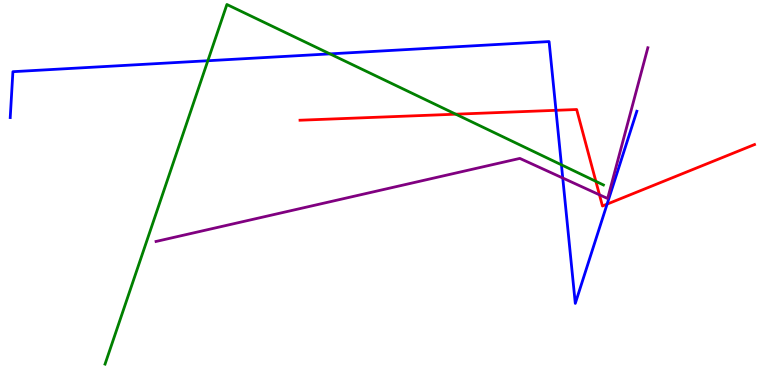[{'lines': ['blue', 'red'], 'intersections': [{'x': 7.17, 'y': 7.13}, {'x': 7.83, 'y': 4.7}]}, {'lines': ['green', 'red'], 'intersections': [{'x': 5.88, 'y': 7.03}, {'x': 7.69, 'y': 5.29}]}, {'lines': ['purple', 'red'], 'intersections': [{'x': 7.74, 'y': 4.94}]}, {'lines': ['blue', 'green'], 'intersections': [{'x': 2.68, 'y': 8.42}, {'x': 4.26, 'y': 8.6}, {'x': 7.24, 'y': 5.72}]}, {'lines': ['blue', 'purple'], 'intersections': [{'x': 7.26, 'y': 5.38}]}, {'lines': ['green', 'purple'], 'intersections': []}]